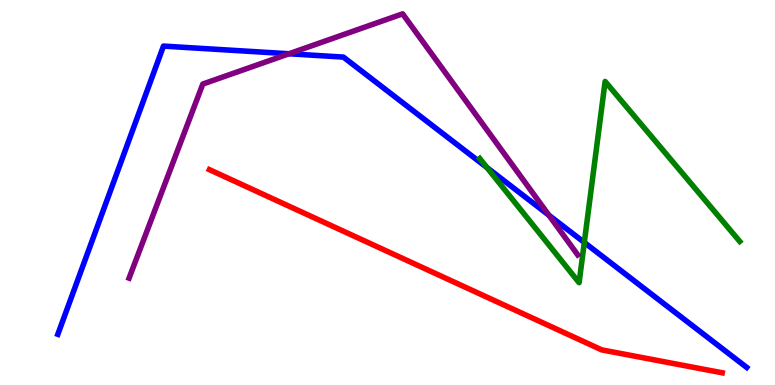[{'lines': ['blue', 'red'], 'intersections': []}, {'lines': ['green', 'red'], 'intersections': []}, {'lines': ['purple', 'red'], 'intersections': []}, {'lines': ['blue', 'green'], 'intersections': [{'x': 6.28, 'y': 5.65}, {'x': 7.54, 'y': 3.7}]}, {'lines': ['blue', 'purple'], 'intersections': [{'x': 3.73, 'y': 8.6}, {'x': 7.08, 'y': 4.41}]}, {'lines': ['green', 'purple'], 'intersections': []}]